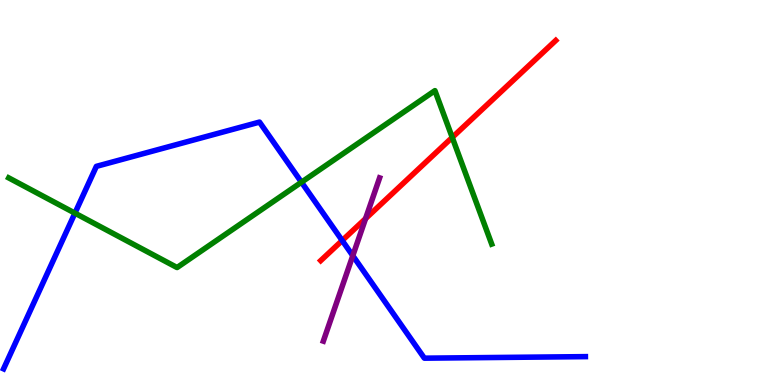[{'lines': ['blue', 'red'], 'intersections': [{'x': 4.42, 'y': 3.75}]}, {'lines': ['green', 'red'], 'intersections': [{'x': 5.84, 'y': 6.43}]}, {'lines': ['purple', 'red'], 'intersections': [{'x': 4.72, 'y': 4.32}]}, {'lines': ['blue', 'green'], 'intersections': [{'x': 0.967, 'y': 4.46}, {'x': 3.89, 'y': 5.27}]}, {'lines': ['blue', 'purple'], 'intersections': [{'x': 4.55, 'y': 3.36}]}, {'lines': ['green', 'purple'], 'intersections': []}]